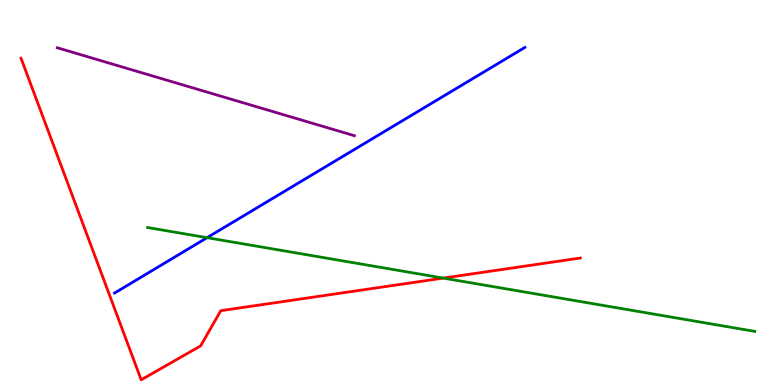[{'lines': ['blue', 'red'], 'intersections': []}, {'lines': ['green', 'red'], 'intersections': [{'x': 5.72, 'y': 2.78}]}, {'lines': ['purple', 'red'], 'intersections': []}, {'lines': ['blue', 'green'], 'intersections': [{'x': 2.67, 'y': 3.83}]}, {'lines': ['blue', 'purple'], 'intersections': []}, {'lines': ['green', 'purple'], 'intersections': []}]